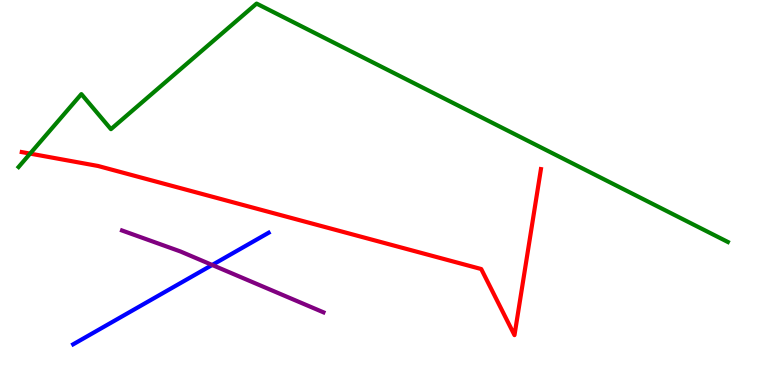[{'lines': ['blue', 'red'], 'intersections': []}, {'lines': ['green', 'red'], 'intersections': [{'x': 0.389, 'y': 6.01}]}, {'lines': ['purple', 'red'], 'intersections': []}, {'lines': ['blue', 'green'], 'intersections': []}, {'lines': ['blue', 'purple'], 'intersections': [{'x': 2.74, 'y': 3.12}]}, {'lines': ['green', 'purple'], 'intersections': []}]